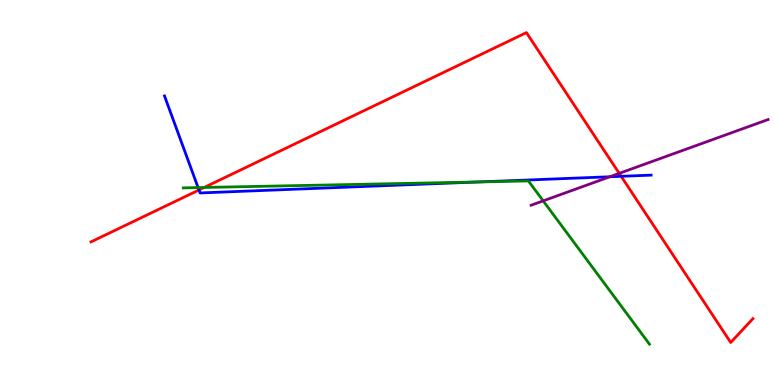[{'lines': ['blue', 'red'], 'intersections': [{'x': 2.57, 'y': 5.07}, {'x': 8.01, 'y': 5.42}]}, {'lines': ['green', 'red'], 'intersections': [{'x': 2.64, 'y': 5.13}]}, {'lines': ['purple', 'red'], 'intersections': [{'x': 7.99, 'y': 5.5}]}, {'lines': ['blue', 'green'], 'intersections': [{'x': 2.56, 'y': 5.13}, {'x': 6.18, 'y': 5.27}]}, {'lines': ['blue', 'purple'], 'intersections': [{'x': 7.87, 'y': 5.41}]}, {'lines': ['green', 'purple'], 'intersections': [{'x': 7.01, 'y': 4.78}]}]